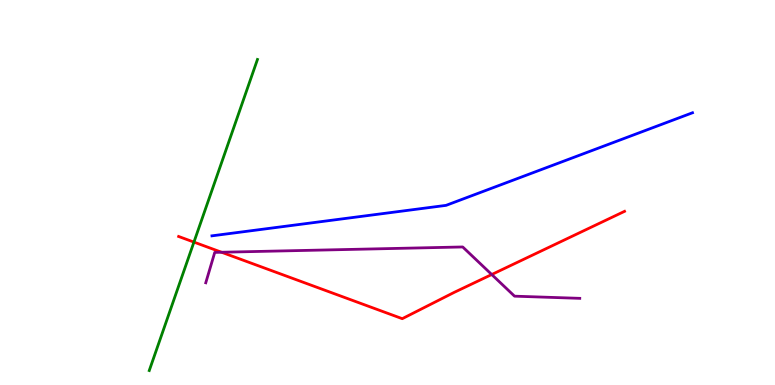[{'lines': ['blue', 'red'], 'intersections': []}, {'lines': ['green', 'red'], 'intersections': [{'x': 2.5, 'y': 3.71}]}, {'lines': ['purple', 'red'], 'intersections': [{'x': 2.86, 'y': 3.45}, {'x': 6.34, 'y': 2.87}]}, {'lines': ['blue', 'green'], 'intersections': []}, {'lines': ['blue', 'purple'], 'intersections': []}, {'lines': ['green', 'purple'], 'intersections': []}]